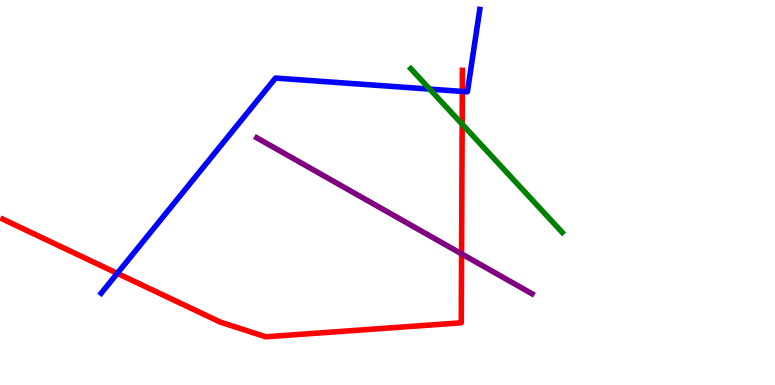[{'lines': ['blue', 'red'], 'intersections': [{'x': 1.51, 'y': 2.9}, {'x': 5.97, 'y': 7.62}]}, {'lines': ['green', 'red'], 'intersections': [{'x': 5.96, 'y': 6.77}]}, {'lines': ['purple', 'red'], 'intersections': [{'x': 5.96, 'y': 3.41}]}, {'lines': ['blue', 'green'], 'intersections': [{'x': 5.54, 'y': 7.69}]}, {'lines': ['blue', 'purple'], 'intersections': []}, {'lines': ['green', 'purple'], 'intersections': []}]